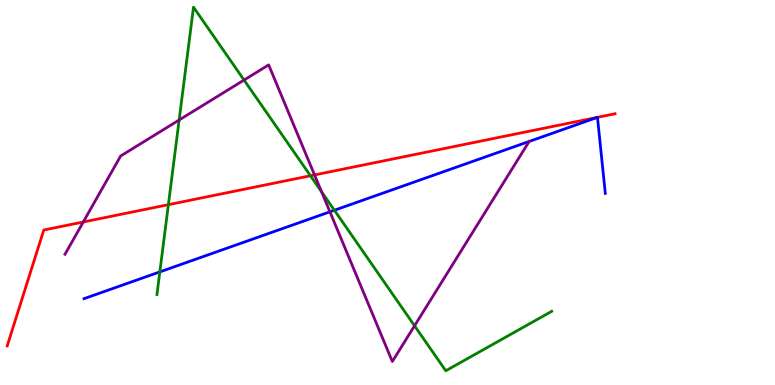[{'lines': ['blue', 'red'], 'intersections': [{'x': 7.71, 'y': 6.95}, {'x': 7.71, 'y': 6.95}]}, {'lines': ['green', 'red'], 'intersections': [{'x': 2.17, 'y': 4.68}, {'x': 4.01, 'y': 5.43}]}, {'lines': ['purple', 'red'], 'intersections': [{'x': 1.07, 'y': 4.23}, {'x': 4.06, 'y': 5.46}]}, {'lines': ['blue', 'green'], 'intersections': [{'x': 2.06, 'y': 2.94}, {'x': 4.31, 'y': 4.54}]}, {'lines': ['blue', 'purple'], 'intersections': [{'x': 4.26, 'y': 4.5}, {'x': 6.83, 'y': 6.33}]}, {'lines': ['green', 'purple'], 'intersections': [{'x': 2.31, 'y': 6.88}, {'x': 3.15, 'y': 7.92}, {'x': 4.15, 'y': 5.02}, {'x': 5.35, 'y': 1.54}]}]